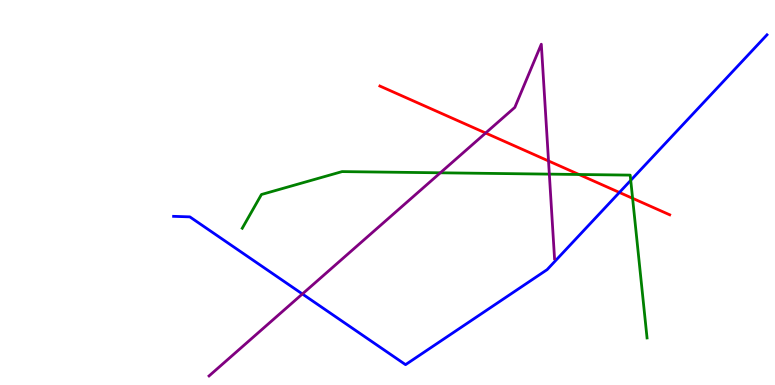[{'lines': ['blue', 'red'], 'intersections': [{'x': 7.99, 'y': 5.0}]}, {'lines': ['green', 'red'], 'intersections': [{'x': 7.47, 'y': 5.47}, {'x': 8.16, 'y': 4.85}]}, {'lines': ['purple', 'red'], 'intersections': [{'x': 6.27, 'y': 6.54}, {'x': 7.08, 'y': 5.82}]}, {'lines': ['blue', 'green'], 'intersections': [{'x': 8.14, 'y': 5.32}]}, {'lines': ['blue', 'purple'], 'intersections': [{'x': 3.9, 'y': 2.36}]}, {'lines': ['green', 'purple'], 'intersections': [{'x': 5.68, 'y': 5.51}, {'x': 7.09, 'y': 5.48}]}]